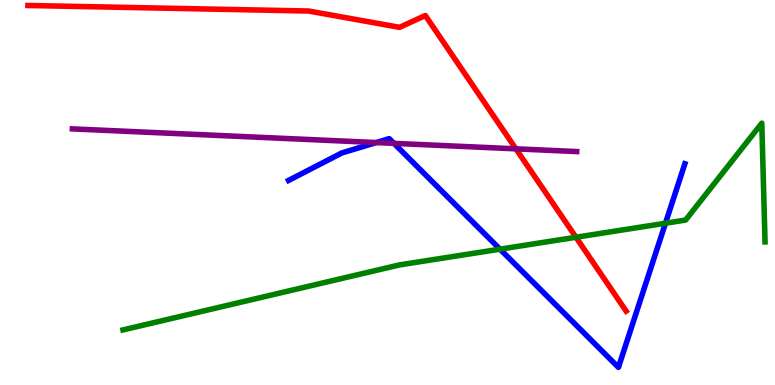[{'lines': ['blue', 'red'], 'intersections': []}, {'lines': ['green', 'red'], 'intersections': [{'x': 7.43, 'y': 3.84}]}, {'lines': ['purple', 'red'], 'intersections': [{'x': 6.66, 'y': 6.13}]}, {'lines': ['blue', 'green'], 'intersections': [{'x': 6.45, 'y': 3.53}, {'x': 8.59, 'y': 4.2}]}, {'lines': ['blue', 'purple'], 'intersections': [{'x': 4.85, 'y': 6.3}, {'x': 5.08, 'y': 6.28}]}, {'lines': ['green', 'purple'], 'intersections': []}]